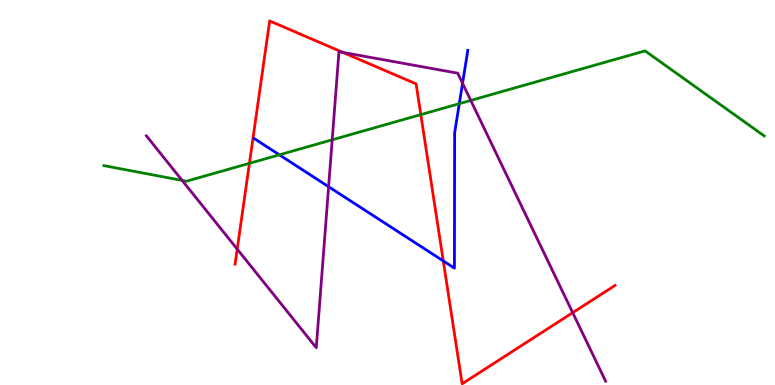[{'lines': ['blue', 'red'], 'intersections': [{'x': 5.72, 'y': 3.22}]}, {'lines': ['green', 'red'], 'intersections': [{'x': 3.22, 'y': 5.76}, {'x': 5.43, 'y': 7.02}]}, {'lines': ['purple', 'red'], 'intersections': [{'x': 3.06, 'y': 3.53}, {'x': 4.42, 'y': 8.64}, {'x': 7.39, 'y': 1.88}]}, {'lines': ['blue', 'green'], 'intersections': [{'x': 3.6, 'y': 5.98}, {'x': 5.93, 'y': 7.31}]}, {'lines': ['blue', 'purple'], 'intersections': [{'x': 4.24, 'y': 5.15}, {'x': 5.97, 'y': 7.84}]}, {'lines': ['green', 'purple'], 'intersections': [{'x': 2.35, 'y': 5.31}, {'x': 4.29, 'y': 6.37}, {'x': 6.07, 'y': 7.39}]}]